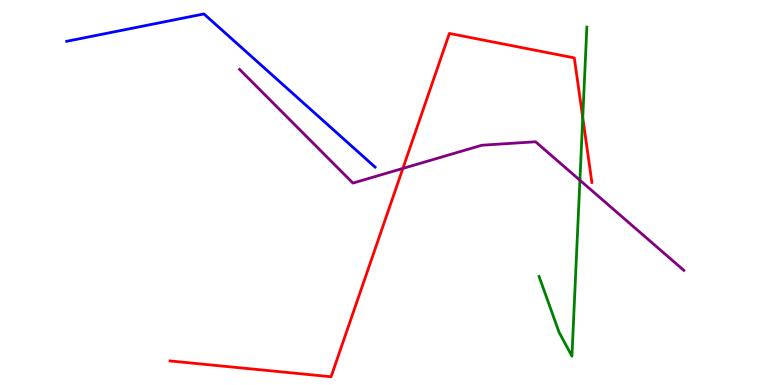[{'lines': ['blue', 'red'], 'intersections': []}, {'lines': ['green', 'red'], 'intersections': [{'x': 7.52, 'y': 6.94}]}, {'lines': ['purple', 'red'], 'intersections': [{'x': 5.2, 'y': 5.63}]}, {'lines': ['blue', 'green'], 'intersections': []}, {'lines': ['blue', 'purple'], 'intersections': []}, {'lines': ['green', 'purple'], 'intersections': [{'x': 7.48, 'y': 5.32}]}]